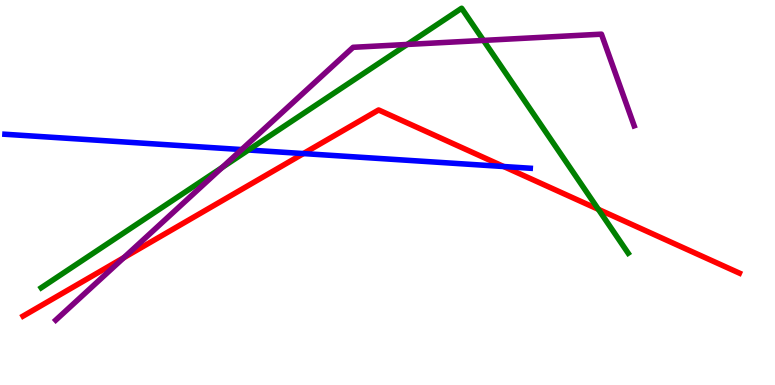[{'lines': ['blue', 'red'], 'intersections': [{'x': 3.92, 'y': 6.01}, {'x': 6.5, 'y': 5.67}]}, {'lines': ['green', 'red'], 'intersections': [{'x': 7.72, 'y': 4.56}]}, {'lines': ['purple', 'red'], 'intersections': [{'x': 1.6, 'y': 3.31}]}, {'lines': ['blue', 'green'], 'intersections': [{'x': 3.21, 'y': 6.1}]}, {'lines': ['blue', 'purple'], 'intersections': [{'x': 3.12, 'y': 6.12}]}, {'lines': ['green', 'purple'], 'intersections': [{'x': 2.87, 'y': 5.65}, {'x': 5.25, 'y': 8.85}, {'x': 6.24, 'y': 8.95}]}]